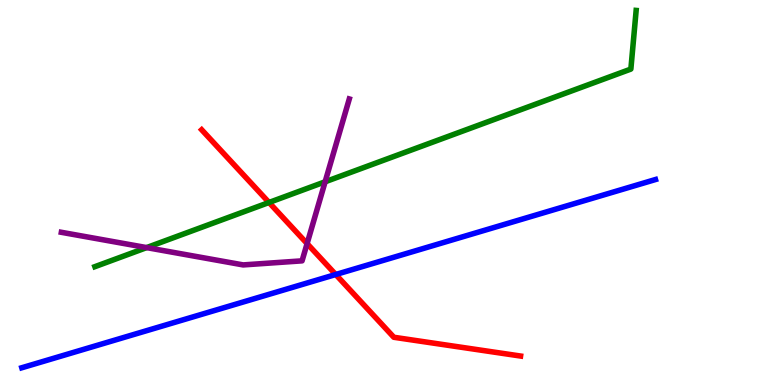[{'lines': ['blue', 'red'], 'intersections': [{'x': 4.33, 'y': 2.87}]}, {'lines': ['green', 'red'], 'intersections': [{'x': 3.47, 'y': 4.74}]}, {'lines': ['purple', 'red'], 'intersections': [{'x': 3.96, 'y': 3.67}]}, {'lines': ['blue', 'green'], 'intersections': []}, {'lines': ['blue', 'purple'], 'intersections': []}, {'lines': ['green', 'purple'], 'intersections': [{'x': 1.89, 'y': 3.57}, {'x': 4.2, 'y': 5.28}]}]